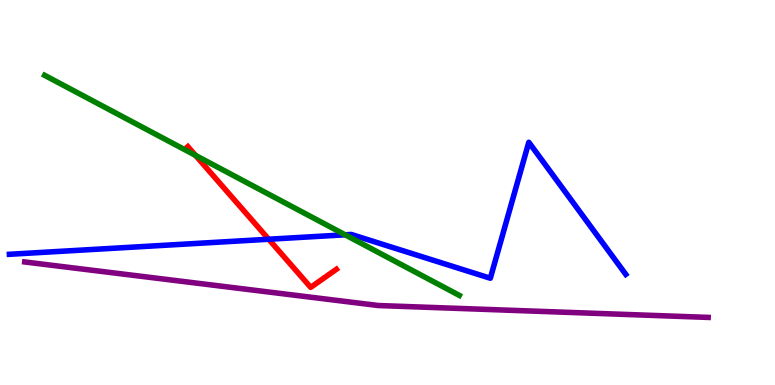[{'lines': ['blue', 'red'], 'intersections': [{'x': 3.47, 'y': 3.79}]}, {'lines': ['green', 'red'], 'intersections': [{'x': 2.52, 'y': 5.96}]}, {'lines': ['purple', 'red'], 'intersections': []}, {'lines': ['blue', 'green'], 'intersections': [{'x': 4.45, 'y': 3.9}]}, {'lines': ['blue', 'purple'], 'intersections': []}, {'lines': ['green', 'purple'], 'intersections': []}]